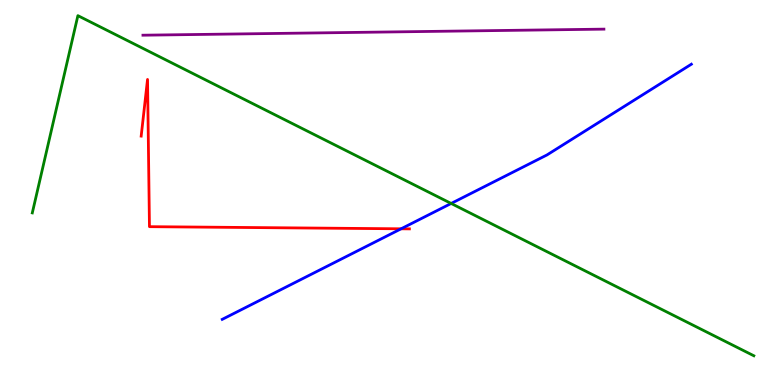[{'lines': ['blue', 'red'], 'intersections': [{'x': 5.18, 'y': 4.06}]}, {'lines': ['green', 'red'], 'intersections': []}, {'lines': ['purple', 'red'], 'intersections': []}, {'lines': ['blue', 'green'], 'intersections': [{'x': 5.82, 'y': 4.72}]}, {'lines': ['blue', 'purple'], 'intersections': []}, {'lines': ['green', 'purple'], 'intersections': []}]